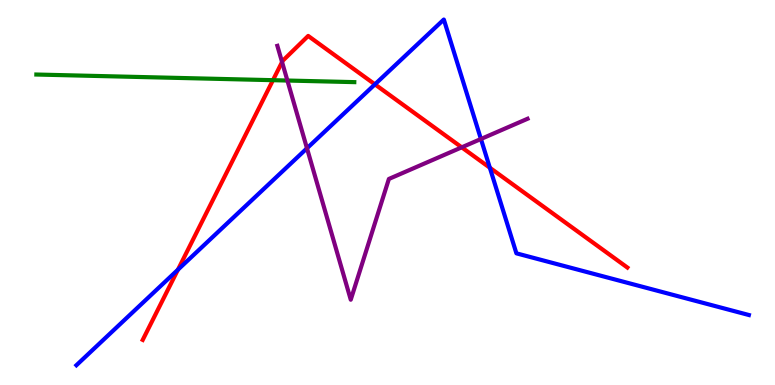[{'lines': ['blue', 'red'], 'intersections': [{'x': 2.3, 'y': 2.99}, {'x': 4.84, 'y': 7.81}, {'x': 6.32, 'y': 5.64}]}, {'lines': ['green', 'red'], 'intersections': [{'x': 3.52, 'y': 7.92}]}, {'lines': ['purple', 'red'], 'intersections': [{'x': 3.64, 'y': 8.39}, {'x': 5.96, 'y': 6.17}]}, {'lines': ['blue', 'green'], 'intersections': []}, {'lines': ['blue', 'purple'], 'intersections': [{'x': 3.96, 'y': 6.15}, {'x': 6.21, 'y': 6.39}]}, {'lines': ['green', 'purple'], 'intersections': [{'x': 3.71, 'y': 7.91}]}]